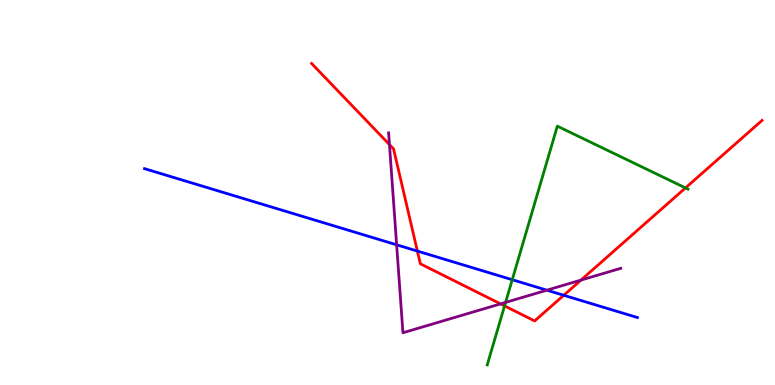[{'lines': ['blue', 'red'], 'intersections': [{'x': 5.39, 'y': 3.48}, {'x': 7.27, 'y': 2.33}]}, {'lines': ['green', 'red'], 'intersections': [{'x': 6.51, 'y': 2.05}, {'x': 8.85, 'y': 5.12}]}, {'lines': ['purple', 'red'], 'intersections': [{'x': 5.03, 'y': 6.24}, {'x': 6.46, 'y': 2.11}, {'x': 7.5, 'y': 2.72}]}, {'lines': ['blue', 'green'], 'intersections': [{'x': 6.61, 'y': 2.73}]}, {'lines': ['blue', 'purple'], 'intersections': [{'x': 5.12, 'y': 3.64}, {'x': 7.06, 'y': 2.46}]}, {'lines': ['green', 'purple'], 'intersections': [{'x': 6.52, 'y': 2.15}]}]